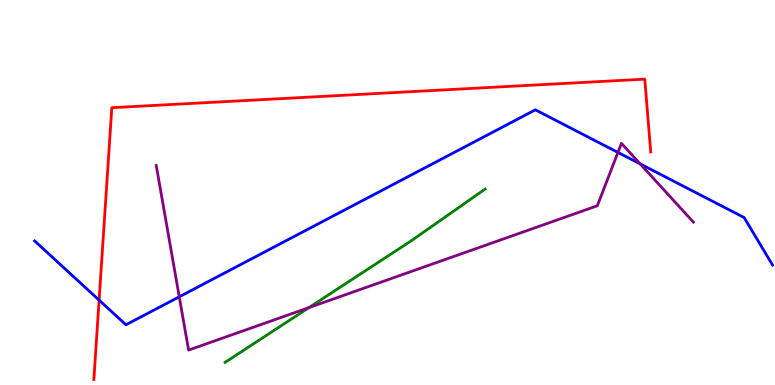[{'lines': ['blue', 'red'], 'intersections': [{'x': 1.28, 'y': 2.2}]}, {'lines': ['green', 'red'], 'intersections': []}, {'lines': ['purple', 'red'], 'intersections': []}, {'lines': ['blue', 'green'], 'intersections': []}, {'lines': ['blue', 'purple'], 'intersections': [{'x': 2.31, 'y': 2.29}, {'x': 7.97, 'y': 6.04}, {'x': 8.26, 'y': 5.74}]}, {'lines': ['green', 'purple'], 'intersections': [{'x': 3.99, 'y': 2.01}]}]